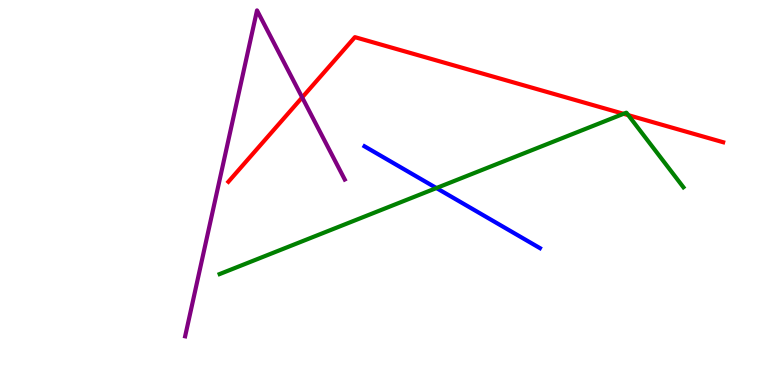[{'lines': ['blue', 'red'], 'intersections': []}, {'lines': ['green', 'red'], 'intersections': [{'x': 8.05, 'y': 7.04}, {'x': 8.11, 'y': 7.01}]}, {'lines': ['purple', 'red'], 'intersections': [{'x': 3.9, 'y': 7.47}]}, {'lines': ['blue', 'green'], 'intersections': [{'x': 5.63, 'y': 5.12}]}, {'lines': ['blue', 'purple'], 'intersections': []}, {'lines': ['green', 'purple'], 'intersections': []}]